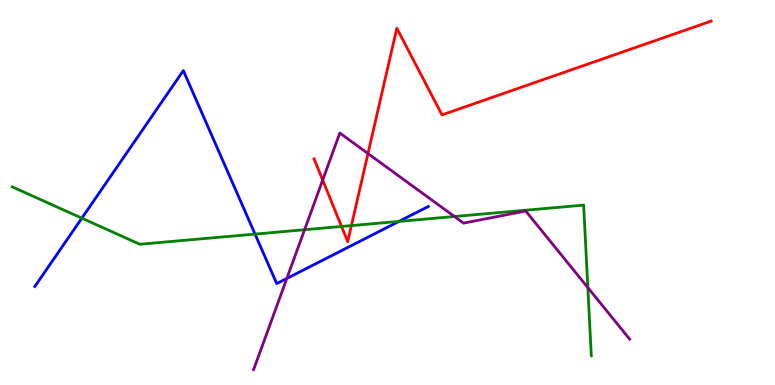[{'lines': ['blue', 'red'], 'intersections': []}, {'lines': ['green', 'red'], 'intersections': [{'x': 4.41, 'y': 4.12}, {'x': 4.53, 'y': 4.14}]}, {'lines': ['purple', 'red'], 'intersections': [{'x': 4.16, 'y': 5.32}, {'x': 4.75, 'y': 6.01}]}, {'lines': ['blue', 'green'], 'intersections': [{'x': 1.06, 'y': 4.33}, {'x': 3.29, 'y': 3.92}, {'x': 5.15, 'y': 4.25}]}, {'lines': ['blue', 'purple'], 'intersections': [{'x': 3.7, 'y': 2.77}]}, {'lines': ['green', 'purple'], 'intersections': [{'x': 3.93, 'y': 4.03}, {'x': 5.86, 'y': 4.38}, {'x': 7.59, 'y': 2.53}]}]